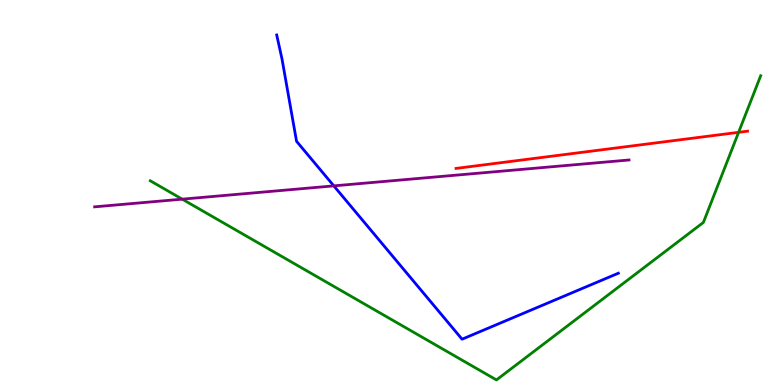[{'lines': ['blue', 'red'], 'intersections': []}, {'lines': ['green', 'red'], 'intersections': [{'x': 9.53, 'y': 6.56}]}, {'lines': ['purple', 'red'], 'intersections': []}, {'lines': ['blue', 'green'], 'intersections': []}, {'lines': ['blue', 'purple'], 'intersections': [{'x': 4.31, 'y': 5.17}]}, {'lines': ['green', 'purple'], 'intersections': [{'x': 2.35, 'y': 4.83}]}]